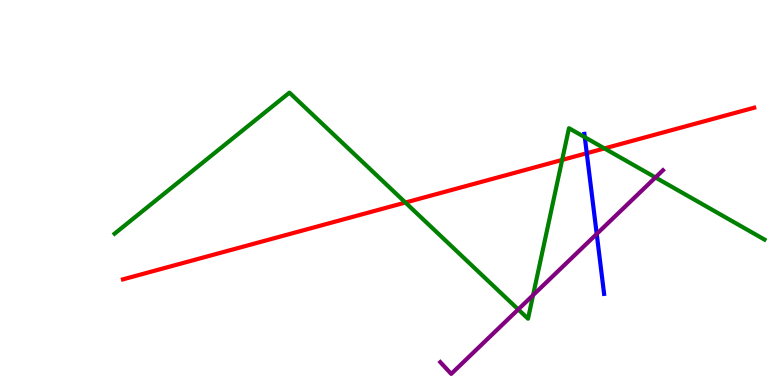[{'lines': ['blue', 'red'], 'intersections': [{'x': 7.57, 'y': 6.02}]}, {'lines': ['green', 'red'], 'intersections': [{'x': 5.23, 'y': 4.74}, {'x': 7.25, 'y': 5.85}, {'x': 7.8, 'y': 6.14}]}, {'lines': ['purple', 'red'], 'intersections': []}, {'lines': ['blue', 'green'], 'intersections': [{'x': 7.55, 'y': 6.44}]}, {'lines': ['blue', 'purple'], 'intersections': [{'x': 7.7, 'y': 3.92}]}, {'lines': ['green', 'purple'], 'intersections': [{'x': 6.69, 'y': 1.96}, {'x': 6.88, 'y': 2.33}, {'x': 8.46, 'y': 5.39}]}]